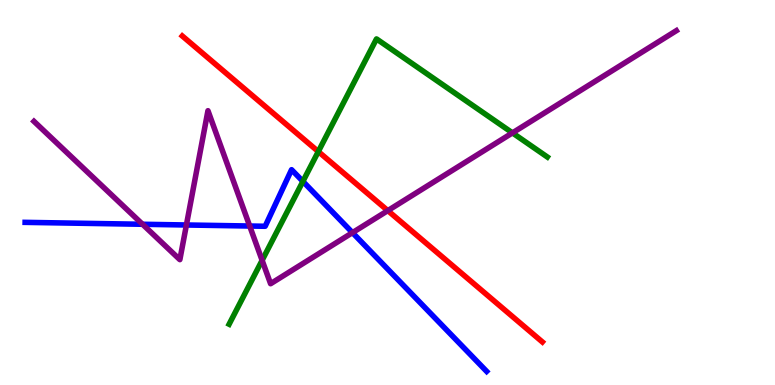[{'lines': ['blue', 'red'], 'intersections': []}, {'lines': ['green', 'red'], 'intersections': [{'x': 4.11, 'y': 6.06}]}, {'lines': ['purple', 'red'], 'intersections': [{'x': 5.0, 'y': 4.53}]}, {'lines': ['blue', 'green'], 'intersections': [{'x': 3.91, 'y': 5.29}]}, {'lines': ['blue', 'purple'], 'intersections': [{'x': 1.84, 'y': 4.17}, {'x': 2.41, 'y': 4.16}, {'x': 3.22, 'y': 4.13}, {'x': 4.55, 'y': 3.96}]}, {'lines': ['green', 'purple'], 'intersections': [{'x': 3.38, 'y': 3.24}, {'x': 6.61, 'y': 6.55}]}]